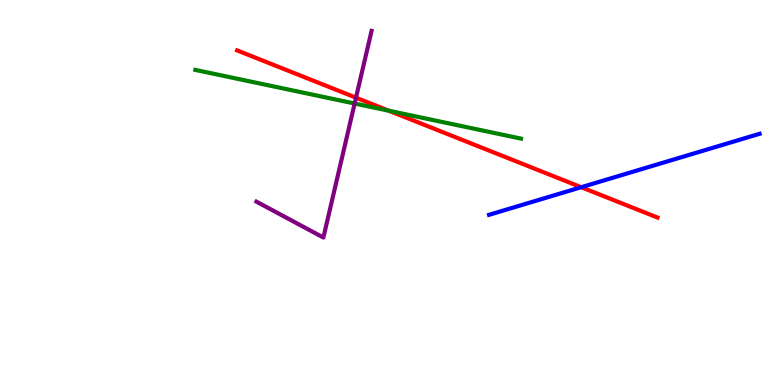[{'lines': ['blue', 'red'], 'intersections': [{'x': 7.5, 'y': 5.14}]}, {'lines': ['green', 'red'], 'intersections': [{'x': 5.02, 'y': 7.12}]}, {'lines': ['purple', 'red'], 'intersections': [{'x': 4.59, 'y': 7.46}]}, {'lines': ['blue', 'green'], 'intersections': []}, {'lines': ['blue', 'purple'], 'intersections': []}, {'lines': ['green', 'purple'], 'intersections': [{'x': 4.58, 'y': 7.31}]}]